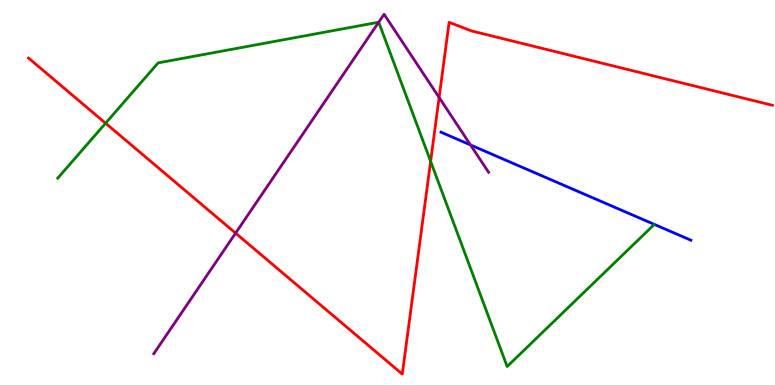[{'lines': ['blue', 'red'], 'intersections': []}, {'lines': ['green', 'red'], 'intersections': [{'x': 1.36, 'y': 6.8}, {'x': 5.56, 'y': 5.81}]}, {'lines': ['purple', 'red'], 'intersections': [{'x': 3.04, 'y': 3.94}, {'x': 5.67, 'y': 7.47}]}, {'lines': ['blue', 'green'], 'intersections': []}, {'lines': ['blue', 'purple'], 'intersections': [{'x': 6.07, 'y': 6.24}]}, {'lines': ['green', 'purple'], 'intersections': [{'x': 4.89, 'y': 9.42}]}]